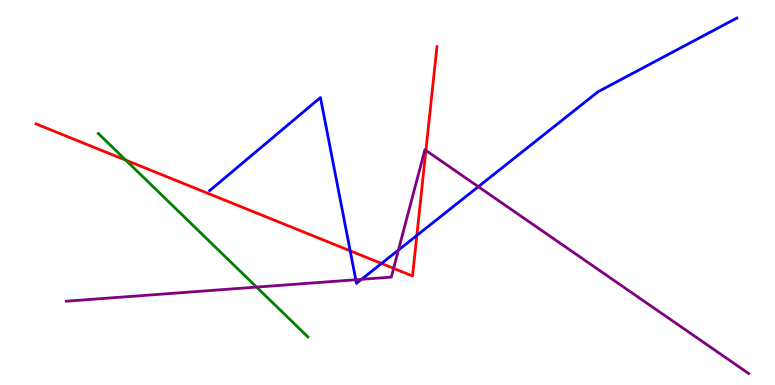[{'lines': ['blue', 'red'], 'intersections': [{'x': 4.52, 'y': 3.49}, {'x': 4.92, 'y': 3.16}, {'x': 5.38, 'y': 3.88}]}, {'lines': ['green', 'red'], 'intersections': [{'x': 1.62, 'y': 5.84}]}, {'lines': ['purple', 'red'], 'intersections': [{'x': 5.08, 'y': 3.03}, {'x': 5.5, 'y': 6.09}]}, {'lines': ['blue', 'green'], 'intersections': []}, {'lines': ['blue', 'purple'], 'intersections': [{'x': 4.59, 'y': 2.73}, {'x': 4.67, 'y': 2.74}, {'x': 5.14, 'y': 3.5}, {'x': 6.17, 'y': 5.15}]}, {'lines': ['green', 'purple'], 'intersections': [{'x': 3.31, 'y': 2.54}]}]